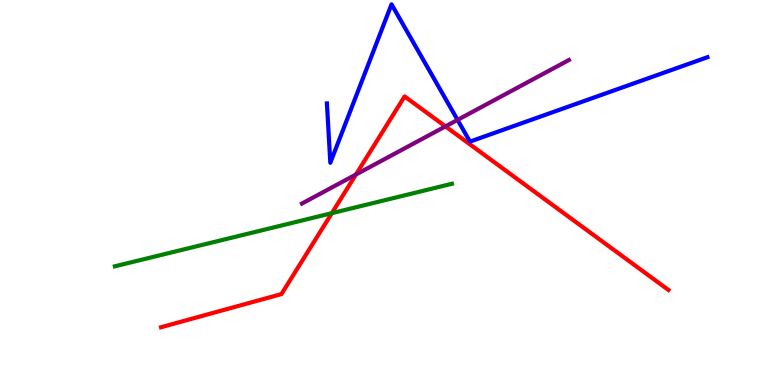[{'lines': ['blue', 'red'], 'intersections': []}, {'lines': ['green', 'red'], 'intersections': [{'x': 4.28, 'y': 4.46}]}, {'lines': ['purple', 'red'], 'intersections': [{'x': 4.59, 'y': 5.47}, {'x': 5.75, 'y': 6.72}]}, {'lines': ['blue', 'green'], 'intersections': []}, {'lines': ['blue', 'purple'], 'intersections': [{'x': 5.9, 'y': 6.89}]}, {'lines': ['green', 'purple'], 'intersections': []}]